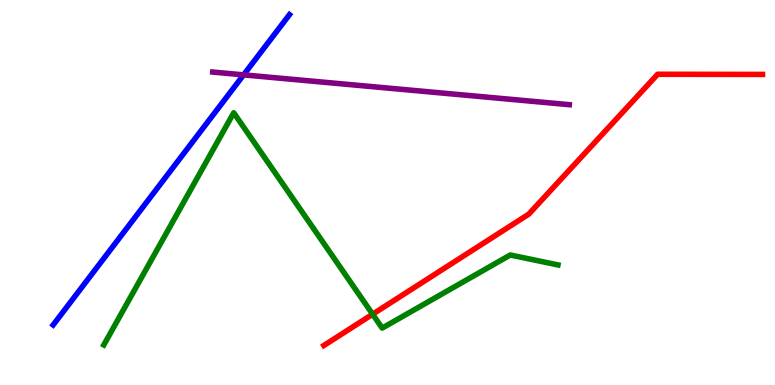[{'lines': ['blue', 'red'], 'intersections': []}, {'lines': ['green', 'red'], 'intersections': [{'x': 4.81, 'y': 1.84}]}, {'lines': ['purple', 'red'], 'intersections': []}, {'lines': ['blue', 'green'], 'intersections': []}, {'lines': ['blue', 'purple'], 'intersections': [{'x': 3.14, 'y': 8.06}]}, {'lines': ['green', 'purple'], 'intersections': []}]